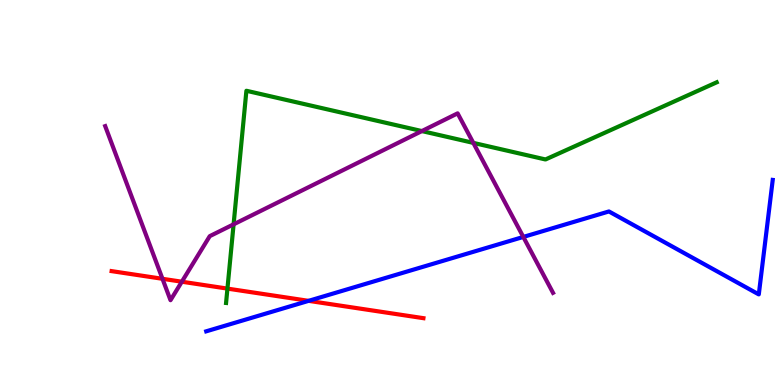[{'lines': ['blue', 'red'], 'intersections': [{'x': 3.98, 'y': 2.19}]}, {'lines': ['green', 'red'], 'intersections': [{'x': 2.93, 'y': 2.5}]}, {'lines': ['purple', 'red'], 'intersections': [{'x': 2.1, 'y': 2.76}, {'x': 2.35, 'y': 2.68}]}, {'lines': ['blue', 'green'], 'intersections': []}, {'lines': ['blue', 'purple'], 'intersections': [{'x': 6.75, 'y': 3.85}]}, {'lines': ['green', 'purple'], 'intersections': [{'x': 3.01, 'y': 4.17}, {'x': 5.44, 'y': 6.6}, {'x': 6.11, 'y': 6.29}]}]